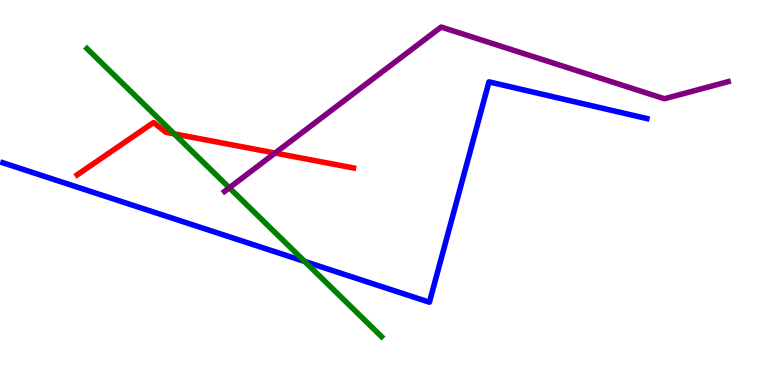[{'lines': ['blue', 'red'], 'intersections': []}, {'lines': ['green', 'red'], 'intersections': [{'x': 2.25, 'y': 6.52}]}, {'lines': ['purple', 'red'], 'intersections': [{'x': 3.55, 'y': 6.02}]}, {'lines': ['blue', 'green'], 'intersections': [{'x': 3.93, 'y': 3.21}]}, {'lines': ['blue', 'purple'], 'intersections': []}, {'lines': ['green', 'purple'], 'intersections': [{'x': 2.96, 'y': 5.12}]}]